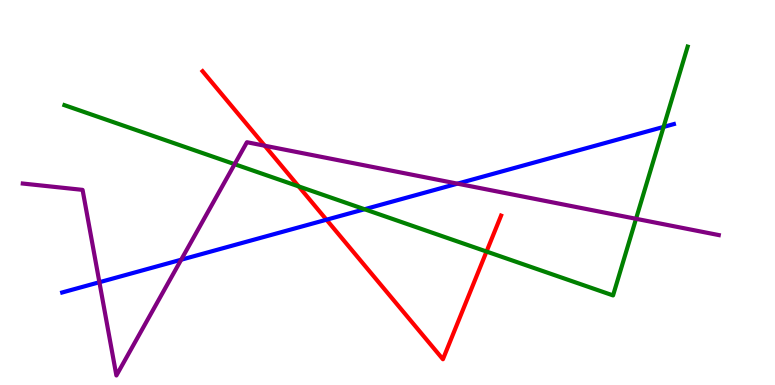[{'lines': ['blue', 'red'], 'intersections': [{'x': 4.21, 'y': 4.29}]}, {'lines': ['green', 'red'], 'intersections': [{'x': 3.85, 'y': 5.16}, {'x': 6.28, 'y': 3.47}]}, {'lines': ['purple', 'red'], 'intersections': [{'x': 3.42, 'y': 6.21}]}, {'lines': ['blue', 'green'], 'intersections': [{'x': 4.7, 'y': 4.57}, {'x': 8.56, 'y': 6.7}]}, {'lines': ['blue', 'purple'], 'intersections': [{'x': 1.28, 'y': 2.67}, {'x': 2.34, 'y': 3.25}, {'x': 5.9, 'y': 5.23}]}, {'lines': ['green', 'purple'], 'intersections': [{'x': 3.03, 'y': 5.74}, {'x': 8.21, 'y': 4.32}]}]